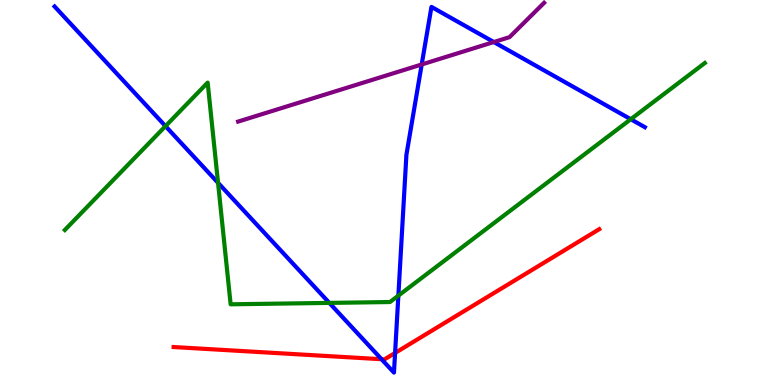[{'lines': ['blue', 'red'], 'intersections': [{'x': 4.92, 'y': 0.669}, {'x': 5.1, 'y': 0.832}]}, {'lines': ['green', 'red'], 'intersections': []}, {'lines': ['purple', 'red'], 'intersections': []}, {'lines': ['blue', 'green'], 'intersections': [{'x': 2.14, 'y': 6.72}, {'x': 2.81, 'y': 5.25}, {'x': 4.25, 'y': 2.13}, {'x': 5.14, 'y': 2.32}, {'x': 8.14, 'y': 6.9}]}, {'lines': ['blue', 'purple'], 'intersections': [{'x': 5.44, 'y': 8.33}, {'x': 6.37, 'y': 8.91}]}, {'lines': ['green', 'purple'], 'intersections': []}]